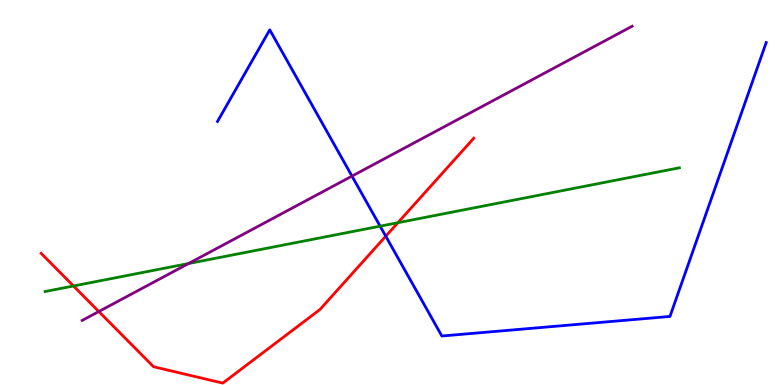[{'lines': ['blue', 'red'], 'intersections': [{'x': 4.98, 'y': 3.86}]}, {'lines': ['green', 'red'], 'intersections': [{'x': 0.948, 'y': 2.57}, {'x': 5.13, 'y': 4.22}]}, {'lines': ['purple', 'red'], 'intersections': [{'x': 1.28, 'y': 1.91}]}, {'lines': ['blue', 'green'], 'intersections': [{'x': 4.9, 'y': 4.13}]}, {'lines': ['blue', 'purple'], 'intersections': [{'x': 4.54, 'y': 5.43}]}, {'lines': ['green', 'purple'], 'intersections': [{'x': 2.43, 'y': 3.15}]}]